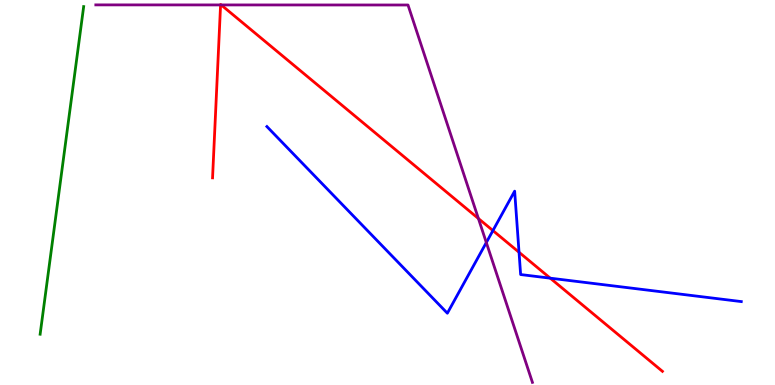[{'lines': ['blue', 'red'], 'intersections': [{'x': 6.36, 'y': 4.01}, {'x': 6.7, 'y': 3.45}, {'x': 7.1, 'y': 2.77}]}, {'lines': ['green', 'red'], 'intersections': []}, {'lines': ['purple', 'red'], 'intersections': [{'x': 2.85, 'y': 9.87}, {'x': 2.85, 'y': 9.87}, {'x': 6.17, 'y': 4.32}]}, {'lines': ['blue', 'green'], 'intersections': []}, {'lines': ['blue', 'purple'], 'intersections': [{'x': 6.28, 'y': 3.7}]}, {'lines': ['green', 'purple'], 'intersections': []}]